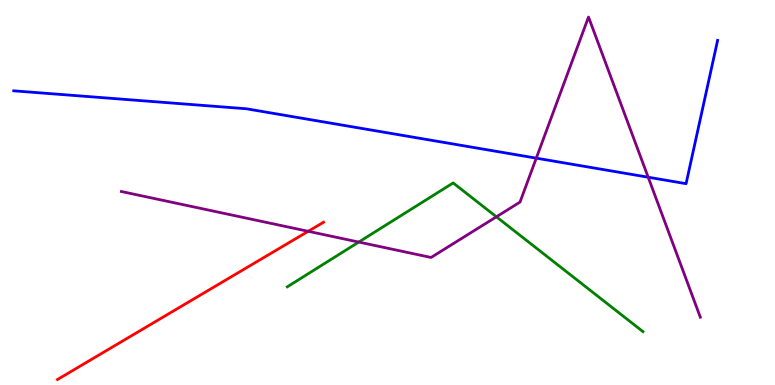[{'lines': ['blue', 'red'], 'intersections': []}, {'lines': ['green', 'red'], 'intersections': []}, {'lines': ['purple', 'red'], 'intersections': [{'x': 3.98, 'y': 3.99}]}, {'lines': ['blue', 'green'], 'intersections': []}, {'lines': ['blue', 'purple'], 'intersections': [{'x': 6.92, 'y': 5.89}, {'x': 8.36, 'y': 5.4}]}, {'lines': ['green', 'purple'], 'intersections': [{'x': 4.63, 'y': 3.71}, {'x': 6.41, 'y': 4.37}]}]